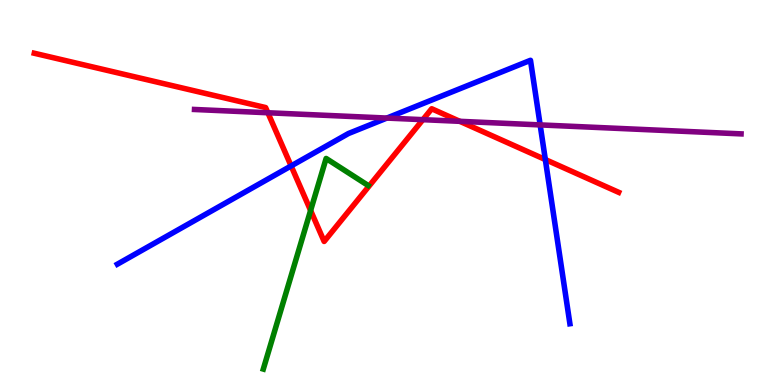[{'lines': ['blue', 'red'], 'intersections': [{'x': 3.76, 'y': 5.69}, {'x': 7.04, 'y': 5.86}]}, {'lines': ['green', 'red'], 'intersections': [{'x': 4.01, 'y': 4.53}]}, {'lines': ['purple', 'red'], 'intersections': [{'x': 3.46, 'y': 7.07}, {'x': 5.46, 'y': 6.89}, {'x': 5.93, 'y': 6.85}]}, {'lines': ['blue', 'green'], 'intersections': []}, {'lines': ['blue', 'purple'], 'intersections': [{'x': 4.99, 'y': 6.93}, {'x': 6.97, 'y': 6.76}]}, {'lines': ['green', 'purple'], 'intersections': []}]